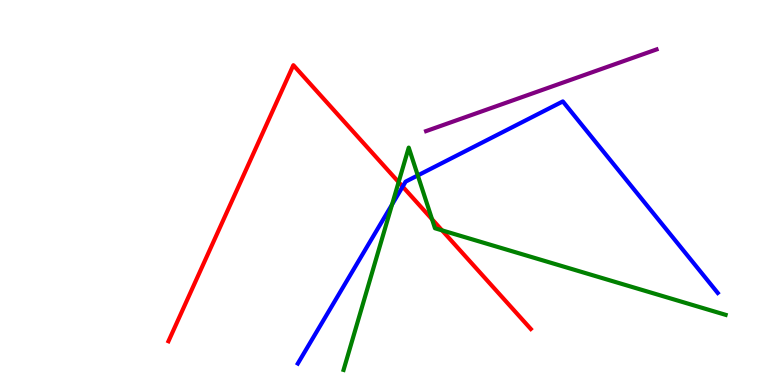[{'lines': ['blue', 'red'], 'intersections': [{'x': 5.2, 'y': 5.15}]}, {'lines': ['green', 'red'], 'intersections': [{'x': 5.14, 'y': 5.27}, {'x': 5.57, 'y': 4.31}, {'x': 5.7, 'y': 4.02}]}, {'lines': ['purple', 'red'], 'intersections': []}, {'lines': ['blue', 'green'], 'intersections': [{'x': 5.06, 'y': 4.69}, {'x': 5.39, 'y': 5.44}]}, {'lines': ['blue', 'purple'], 'intersections': []}, {'lines': ['green', 'purple'], 'intersections': []}]